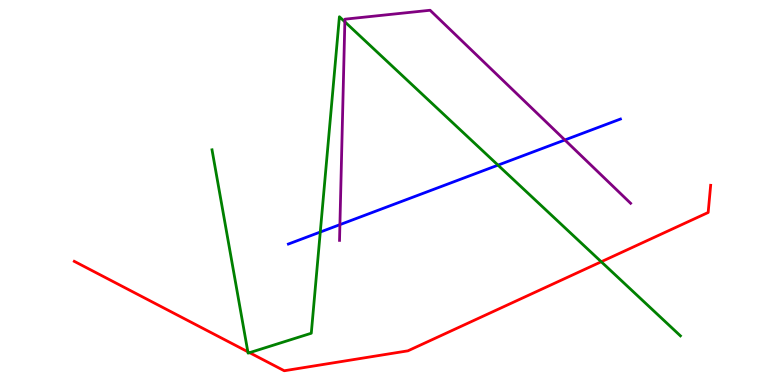[{'lines': ['blue', 'red'], 'intersections': []}, {'lines': ['green', 'red'], 'intersections': [{'x': 3.2, 'y': 0.863}, {'x': 3.22, 'y': 0.84}, {'x': 7.76, 'y': 3.2}]}, {'lines': ['purple', 'red'], 'intersections': []}, {'lines': ['blue', 'green'], 'intersections': [{'x': 4.13, 'y': 3.97}, {'x': 6.43, 'y': 5.71}]}, {'lines': ['blue', 'purple'], 'intersections': [{'x': 4.39, 'y': 4.16}, {'x': 7.29, 'y': 6.36}]}, {'lines': ['green', 'purple'], 'intersections': [{'x': 4.45, 'y': 9.43}]}]